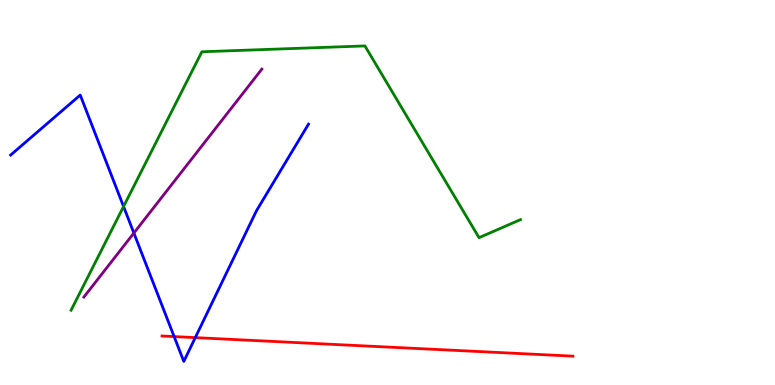[{'lines': ['blue', 'red'], 'intersections': [{'x': 2.25, 'y': 1.26}, {'x': 2.52, 'y': 1.23}]}, {'lines': ['green', 'red'], 'intersections': []}, {'lines': ['purple', 'red'], 'intersections': []}, {'lines': ['blue', 'green'], 'intersections': [{'x': 1.59, 'y': 4.64}]}, {'lines': ['blue', 'purple'], 'intersections': [{'x': 1.73, 'y': 3.95}]}, {'lines': ['green', 'purple'], 'intersections': []}]